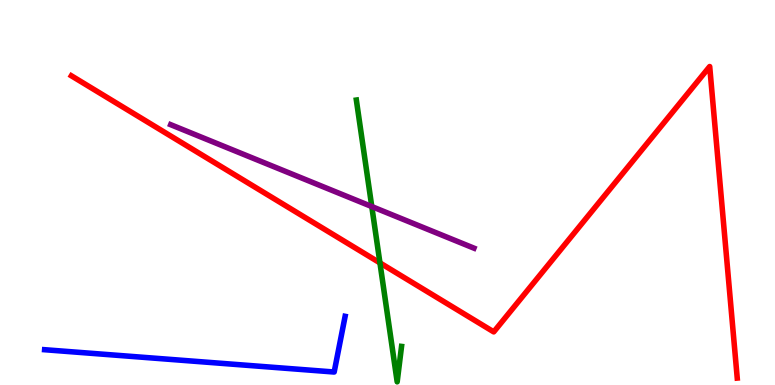[{'lines': ['blue', 'red'], 'intersections': []}, {'lines': ['green', 'red'], 'intersections': [{'x': 4.9, 'y': 3.17}]}, {'lines': ['purple', 'red'], 'intersections': []}, {'lines': ['blue', 'green'], 'intersections': []}, {'lines': ['blue', 'purple'], 'intersections': []}, {'lines': ['green', 'purple'], 'intersections': [{'x': 4.8, 'y': 4.64}]}]